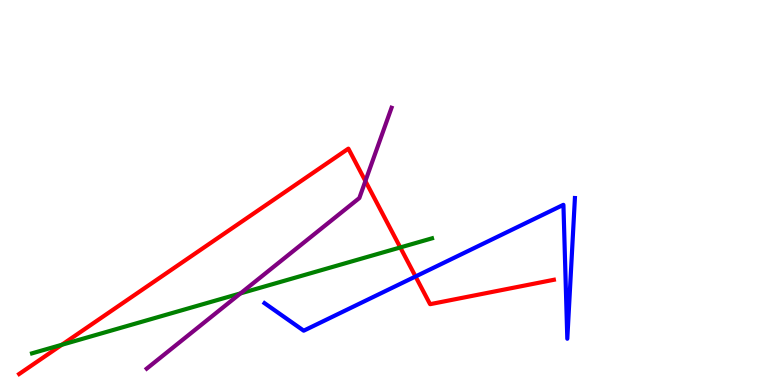[{'lines': ['blue', 'red'], 'intersections': [{'x': 5.36, 'y': 2.82}]}, {'lines': ['green', 'red'], 'intersections': [{'x': 0.798, 'y': 1.05}, {'x': 5.16, 'y': 3.57}]}, {'lines': ['purple', 'red'], 'intersections': [{'x': 4.71, 'y': 5.3}]}, {'lines': ['blue', 'green'], 'intersections': []}, {'lines': ['blue', 'purple'], 'intersections': []}, {'lines': ['green', 'purple'], 'intersections': [{'x': 3.1, 'y': 2.38}]}]